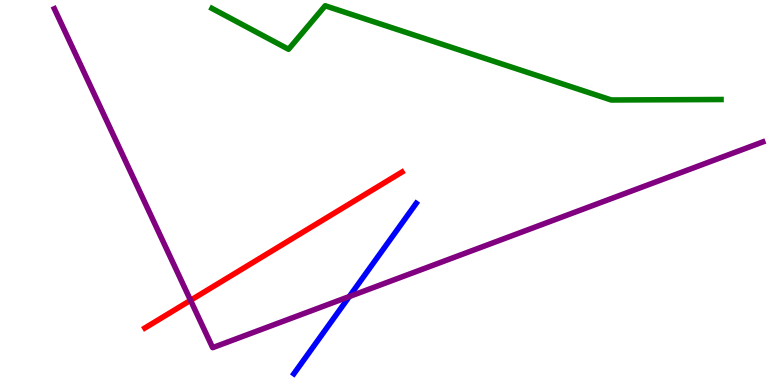[{'lines': ['blue', 'red'], 'intersections': []}, {'lines': ['green', 'red'], 'intersections': []}, {'lines': ['purple', 'red'], 'intersections': [{'x': 2.46, 'y': 2.2}]}, {'lines': ['blue', 'green'], 'intersections': []}, {'lines': ['blue', 'purple'], 'intersections': [{'x': 4.51, 'y': 2.3}]}, {'lines': ['green', 'purple'], 'intersections': []}]